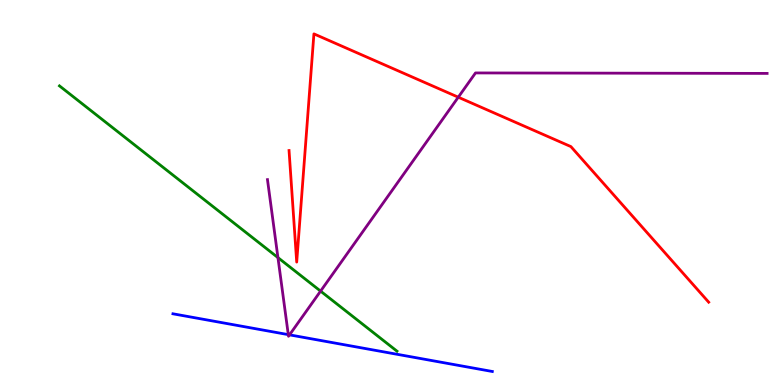[{'lines': ['blue', 'red'], 'intersections': []}, {'lines': ['green', 'red'], 'intersections': []}, {'lines': ['purple', 'red'], 'intersections': [{'x': 5.91, 'y': 7.48}]}, {'lines': ['blue', 'green'], 'intersections': []}, {'lines': ['blue', 'purple'], 'intersections': [{'x': 3.72, 'y': 1.31}, {'x': 3.74, 'y': 1.3}]}, {'lines': ['green', 'purple'], 'intersections': [{'x': 3.59, 'y': 3.31}, {'x': 4.14, 'y': 2.44}]}]